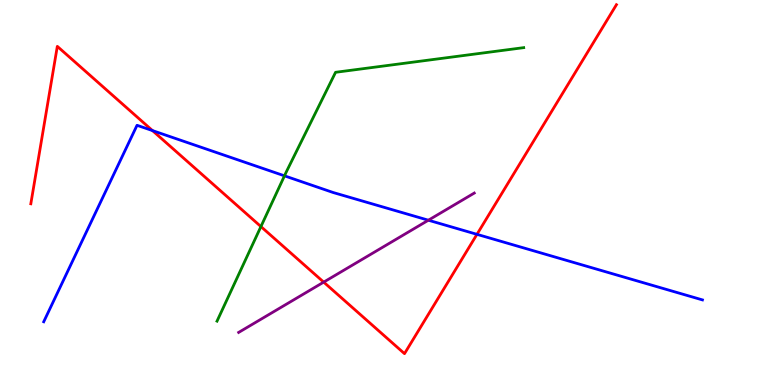[{'lines': ['blue', 'red'], 'intersections': [{'x': 1.97, 'y': 6.61}, {'x': 6.15, 'y': 3.91}]}, {'lines': ['green', 'red'], 'intersections': [{'x': 3.37, 'y': 4.12}]}, {'lines': ['purple', 'red'], 'intersections': [{'x': 4.18, 'y': 2.67}]}, {'lines': ['blue', 'green'], 'intersections': [{'x': 3.67, 'y': 5.43}]}, {'lines': ['blue', 'purple'], 'intersections': [{'x': 5.53, 'y': 4.28}]}, {'lines': ['green', 'purple'], 'intersections': []}]